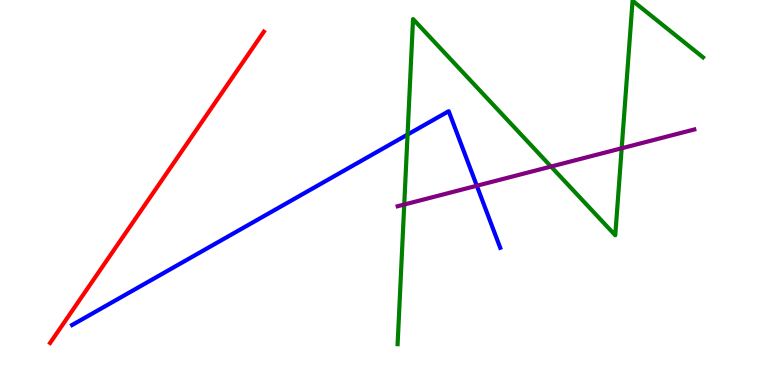[{'lines': ['blue', 'red'], 'intersections': []}, {'lines': ['green', 'red'], 'intersections': []}, {'lines': ['purple', 'red'], 'intersections': []}, {'lines': ['blue', 'green'], 'intersections': [{'x': 5.26, 'y': 6.5}]}, {'lines': ['blue', 'purple'], 'intersections': [{'x': 6.15, 'y': 5.18}]}, {'lines': ['green', 'purple'], 'intersections': [{'x': 5.22, 'y': 4.69}, {'x': 7.11, 'y': 5.67}, {'x': 8.02, 'y': 6.15}]}]